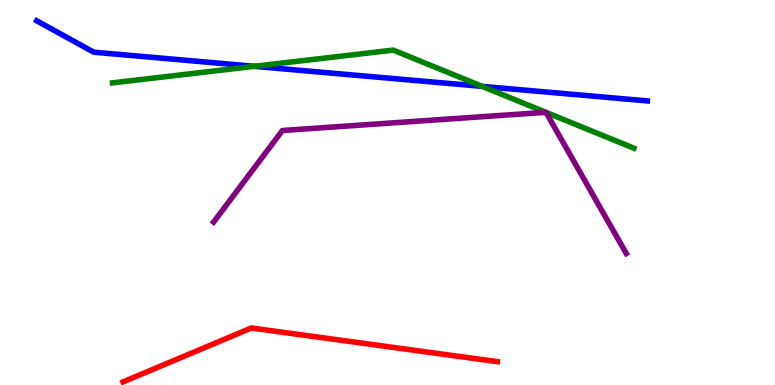[{'lines': ['blue', 'red'], 'intersections': []}, {'lines': ['green', 'red'], 'intersections': []}, {'lines': ['purple', 'red'], 'intersections': []}, {'lines': ['blue', 'green'], 'intersections': [{'x': 3.28, 'y': 8.28}, {'x': 6.22, 'y': 7.76}]}, {'lines': ['blue', 'purple'], 'intersections': []}, {'lines': ['green', 'purple'], 'intersections': [{'x': 7.04, 'y': 7.08}, {'x': 7.05, 'y': 7.08}]}]